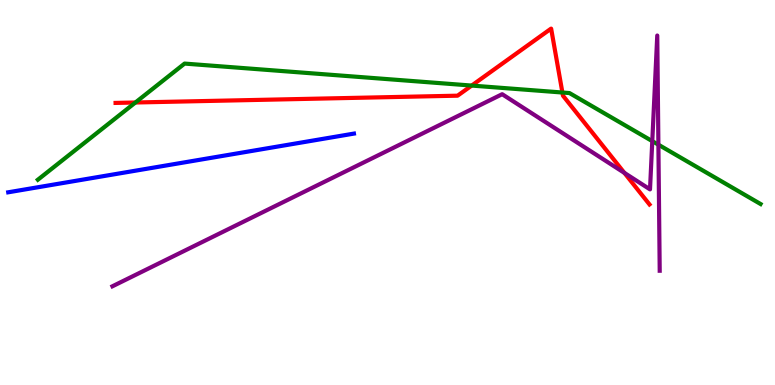[{'lines': ['blue', 'red'], 'intersections': []}, {'lines': ['green', 'red'], 'intersections': [{'x': 1.75, 'y': 7.34}, {'x': 6.09, 'y': 7.78}, {'x': 7.26, 'y': 7.6}]}, {'lines': ['purple', 'red'], 'intersections': [{'x': 8.06, 'y': 5.51}]}, {'lines': ['blue', 'green'], 'intersections': []}, {'lines': ['blue', 'purple'], 'intersections': []}, {'lines': ['green', 'purple'], 'intersections': [{'x': 8.42, 'y': 6.33}, {'x': 8.5, 'y': 6.24}]}]